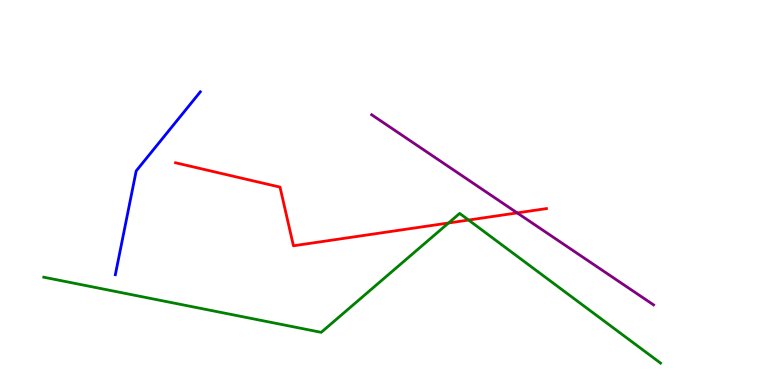[{'lines': ['blue', 'red'], 'intersections': []}, {'lines': ['green', 'red'], 'intersections': [{'x': 5.79, 'y': 4.21}, {'x': 6.05, 'y': 4.28}]}, {'lines': ['purple', 'red'], 'intersections': [{'x': 6.67, 'y': 4.47}]}, {'lines': ['blue', 'green'], 'intersections': []}, {'lines': ['blue', 'purple'], 'intersections': []}, {'lines': ['green', 'purple'], 'intersections': []}]